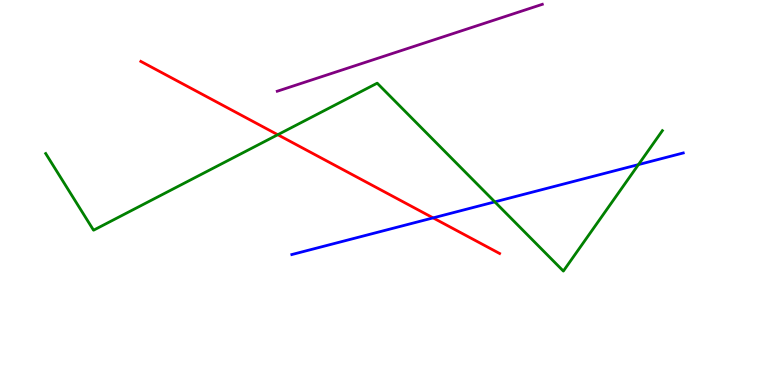[{'lines': ['blue', 'red'], 'intersections': [{'x': 5.59, 'y': 4.34}]}, {'lines': ['green', 'red'], 'intersections': [{'x': 3.58, 'y': 6.5}]}, {'lines': ['purple', 'red'], 'intersections': []}, {'lines': ['blue', 'green'], 'intersections': [{'x': 6.38, 'y': 4.76}, {'x': 8.24, 'y': 5.72}]}, {'lines': ['blue', 'purple'], 'intersections': []}, {'lines': ['green', 'purple'], 'intersections': []}]